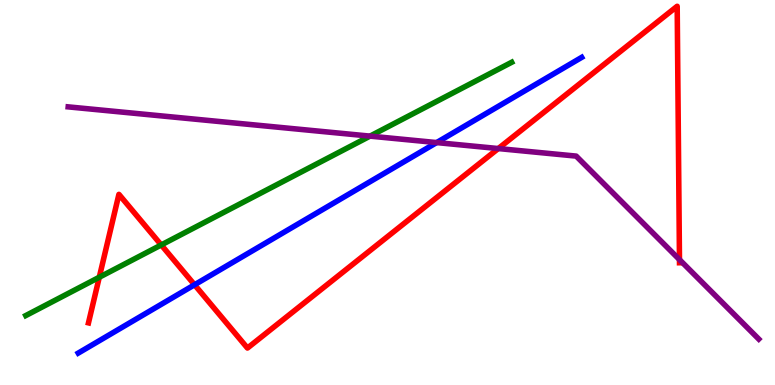[{'lines': ['blue', 'red'], 'intersections': [{'x': 2.51, 'y': 2.6}]}, {'lines': ['green', 'red'], 'intersections': [{'x': 1.28, 'y': 2.8}, {'x': 2.08, 'y': 3.64}]}, {'lines': ['purple', 'red'], 'intersections': [{'x': 6.43, 'y': 6.14}, {'x': 8.77, 'y': 3.26}]}, {'lines': ['blue', 'green'], 'intersections': []}, {'lines': ['blue', 'purple'], 'intersections': [{'x': 5.63, 'y': 6.3}]}, {'lines': ['green', 'purple'], 'intersections': [{'x': 4.77, 'y': 6.46}]}]